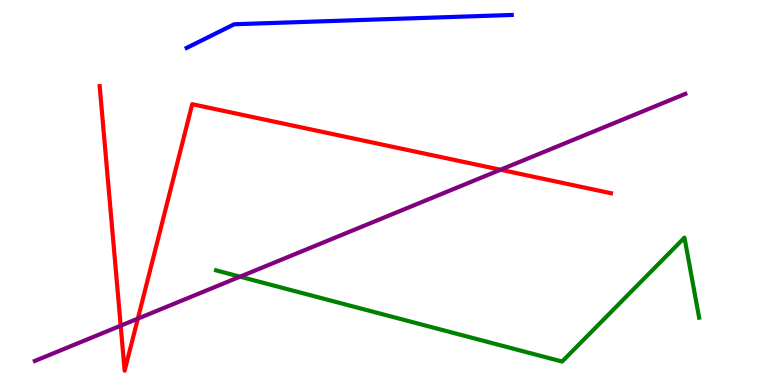[{'lines': ['blue', 'red'], 'intersections': []}, {'lines': ['green', 'red'], 'intersections': []}, {'lines': ['purple', 'red'], 'intersections': [{'x': 1.56, 'y': 1.54}, {'x': 1.78, 'y': 1.72}, {'x': 6.46, 'y': 5.59}]}, {'lines': ['blue', 'green'], 'intersections': []}, {'lines': ['blue', 'purple'], 'intersections': []}, {'lines': ['green', 'purple'], 'intersections': [{'x': 3.1, 'y': 2.81}]}]